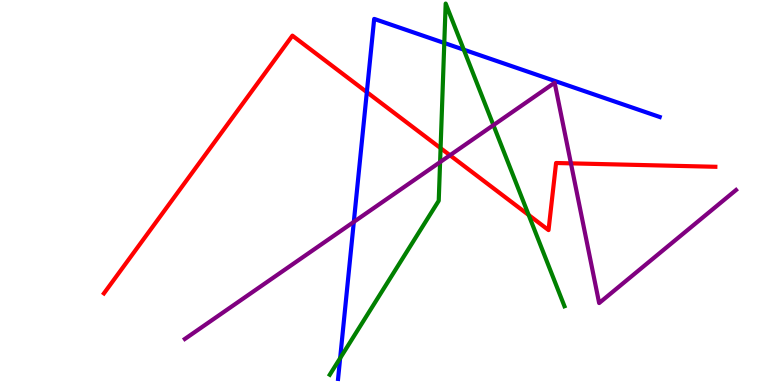[{'lines': ['blue', 'red'], 'intersections': [{'x': 4.73, 'y': 7.61}]}, {'lines': ['green', 'red'], 'intersections': [{'x': 5.68, 'y': 6.15}, {'x': 6.82, 'y': 4.42}]}, {'lines': ['purple', 'red'], 'intersections': [{'x': 5.81, 'y': 5.97}, {'x': 7.37, 'y': 5.76}]}, {'lines': ['blue', 'green'], 'intersections': [{'x': 4.39, 'y': 0.697}, {'x': 5.73, 'y': 8.88}, {'x': 5.98, 'y': 8.71}]}, {'lines': ['blue', 'purple'], 'intersections': [{'x': 4.57, 'y': 4.24}]}, {'lines': ['green', 'purple'], 'intersections': [{'x': 5.68, 'y': 5.79}, {'x': 6.37, 'y': 6.75}]}]